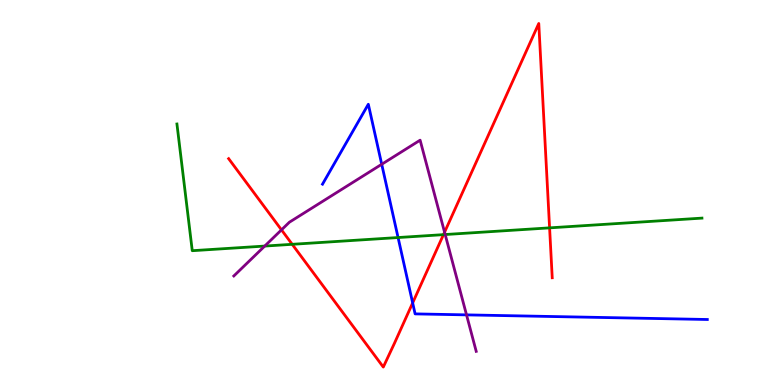[{'lines': ['blue', 'red'], 'intersections': [{'x': 5.32, 'y': 2.13}]}, {'lines': ['green', 'red'], 'intersections': [{'x': 3.77, 'y': 3.65}, {'x': 5.72, 'y': 3.91}, {'x': 7.09, 'y': 4.08}]}, {'lines': ['purple', 'red'], 'intersections': [{'x': 3.63, 'y': 4.03}, {'x': 5.74, 'y': 3.97}]}, {'lines': ['blue', 'green'], 'intersections': [{'x': 5.14, 'y': 3.83}]}, {'lines': ['blue', 'purple'], 'intersections': [{'x': 4.93, 'y': 5.73}, {'x': 6.02, 'y': 1.82}]}, {'lines': ['green', 'purple'], 'intersections': [{'x': 3.42, 'y': 3.61}, {'x': 5.74, 'y': 3.91}]}]